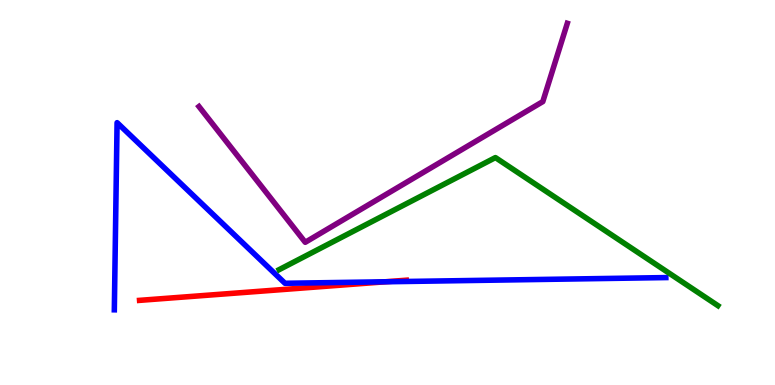[{'lines': ['blue', 'red'], 'intersections': [{'x': 4.97, 'y': 2.68}]}, {'lines': ['green', 'red'], 'intersections': []}, {'lines': ['purple', 'red'], 'intersections': []}, {'lines': ['blue', 'green'], 'intersections': []}, {'lines': ['blue', 'purple'], 'intersections': []}, {'lines': ['green', 'purple'], 'intersections': []}]